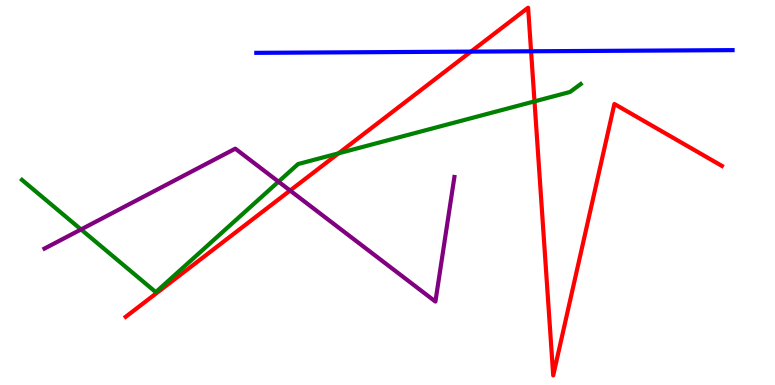[{'lines': ['blue', 'red'], 'intersections': [{'x': 6.08, 'y': 8.66}, {'x': 6.85, 'y': 8.67}]}, {'lines': ['green', 'red'], 'intersections': [{'x': 4.37, 'y': 6.02}, {'x': 6.9, 'y': 7.37}]}, {'lines': ['purple', 'red'], 'intersections': [{'x': 3.74, 'y': 5.05}]}, {'lines': ['blue', 'green'], 'intersections': []}, {'lines': ['blue', 'purple'], 'intersections': []}, {'lines': ['green', 'purple'], 'intersections': [{'x': 1.05, 'y': 4.04}, {'x': 3.59, 'y': 5.28}]}]